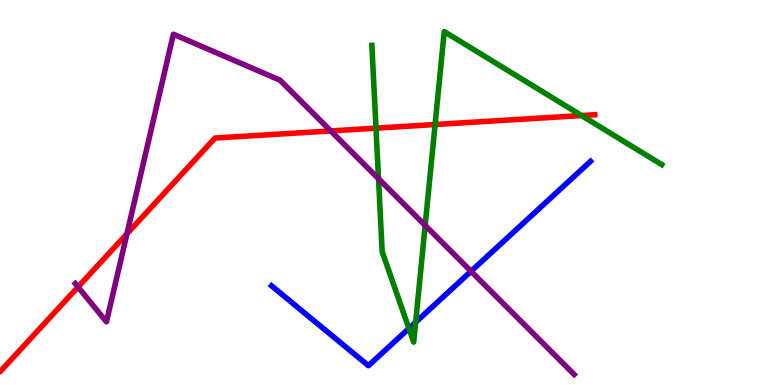[{'lines': ['blue', 'red'], 'intersections': []}, {'lines': ['green', 'red'], 'intersections': [{'x': 4.85, 'y': 6.67}, {'x': 5.61, 'y': 6.77}, {'x': 7.5, 'y': 7.0}]}, {'lines': ['purple', 'red'], 'intersections': [{'x': 1.01, 'y': 2.55}, {'x': 1.64, 'y': 3.93}, {'x': 4.27, 'y': 6.6}]}, {'lines': ['blue', 'green'], 'intersections': [{'x': 5.28, 'y': 1.47}, {'x': 5.36, 'y': 1.63}]}, {'lines': ['blue', 'purple'], 'intersections': [{'x': 6.08, 'y': 2.95}]}, {'lines': ['green', 'purple'], 'intersections': [{'x': 4.88, 'y': 5.36}, {'x': 5.49, 'y': 4.15}]}]